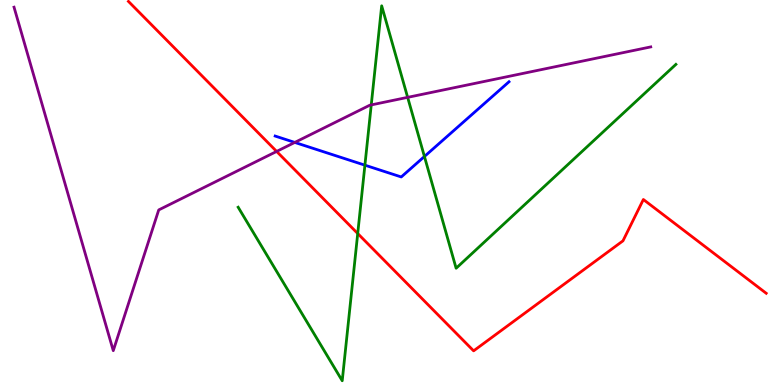[{'lines': ['blue', 'red'], 'intersections': []}, {'lines': ['green', 'red'], 'intersections': [{'x': 4.62, 'y': 3.93}]}, {'lines': ['purple', 'red'], 'intersections': [{'x': 3.57, 'y': 6.07}]}, {'lines': ['blue', 'green'], 'intersections': [{'x': 4.71, 'y': 5.71}, {'x': 5.48, 'y': 5.94}]}, {'lines': ['blue', 'purple'], 'intersections': [{'x': 3.8, 'y': 6.3}]}, {'lines': ['green', 'purple'], 'intersections': [{'x': 4.79, 'y': 7.28}, {'x': 5.26, 'y': 7.47}]}]